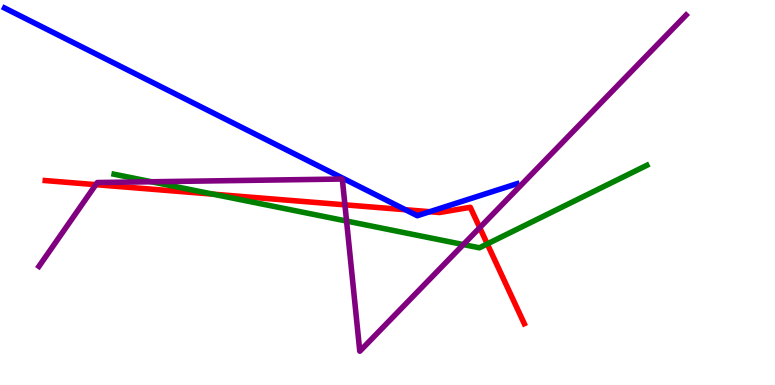[{'lines': ['blue', 'red'], 'intersections': [{'x': 5.23, 'y': 4.55}, {'x': 5.55, 'y': 4.5}]}, {'lines': ['green', 'red'], 'intersections': [{'x': 2.75, 'y': 4.96}, {'x': 6.29, 'y': 3.66}]}, {'lines': ['purple', 'red'], 'intersections': [{'x': 1.24, 'y': 5.2}, {'x': 4.45, 'y': 4.68}, {'x': 6.19, 'y': 4.09}]}, {'lines': ['blue', 'green'], 'intersections': []}, {'lines': ['blue', 'purple'], 'intersections': []}, {'lines': ['green', 'purple'], 'intersections': [{'x': 1.95, 'y': 5.28}, {'x': 4.47, 'y': 4.26}, {'x': 5.98, 'y': 3.65}]}]